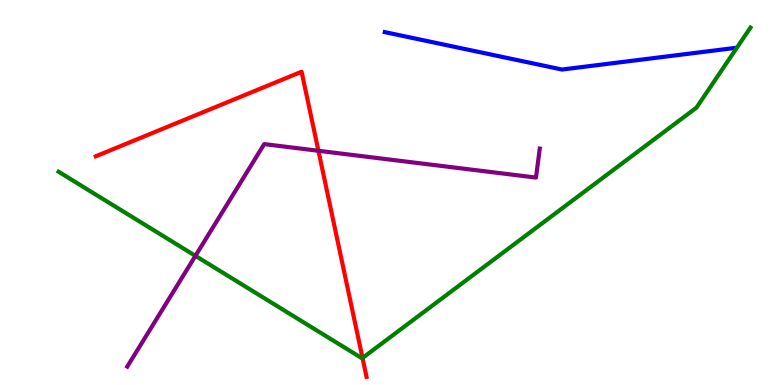[{'lines': ['blue', 'red'], 'intersections': []}, {'lines': ['green', 'red'], 'intersections': [{'x': 4.68, 'y': 0.702}]}, {'lines': ['purple', 'red'], 'intersections': [{'x': 4.11, 'y': 6.08}]}, {'lines': ['blue', 'green'], 'intersections': []}, {'lines': ['blue', 'purple'], 'intersections': []}, {'lines': ['green', 'purple'], 'intersections': [{'x': 2.52, 'y': 3.35}]}]